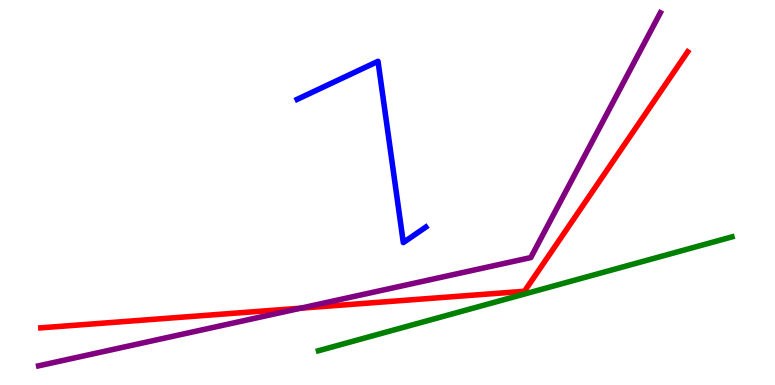[{'lines': ['blue', 'red'], 'intersections': []}, {'lines': ['green', 'red'], 'intersections': []}, {'lines': ['purple', 'red'], 'intersections': [{'x': 3.88, 'y': 1.99}]}, {'lines': ['blue', 'green'], 'intersections': []}, {'lines': ['blue', 'purple'], 'intersections': []}, {'lines': ['green', 'purple'], 'intersections': []}]